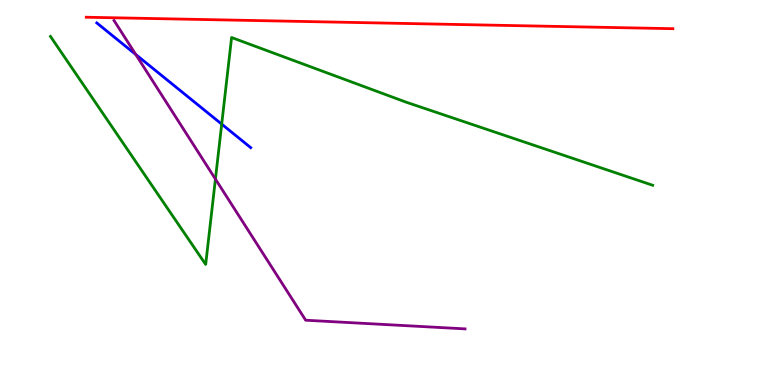[{'lines': ['blue', 'red'], 'intersections': []}, {'lines': ['green', 'red'], 'intersections': []}, {'lines': ['purple', 'red'], 'intersections': []}, {'lines': ['blue', 'green'], 'intersections': [{'x': 2.86, 'y': 6.78}]}, {'lines': ['blue', 'purple'], 'intersections': [{'x': 1.75, 'y': 8.58}]}, {'lines': ['green', 'purple'], 'intersections': [{'x': 2.78, 'y': 5.35}]}]